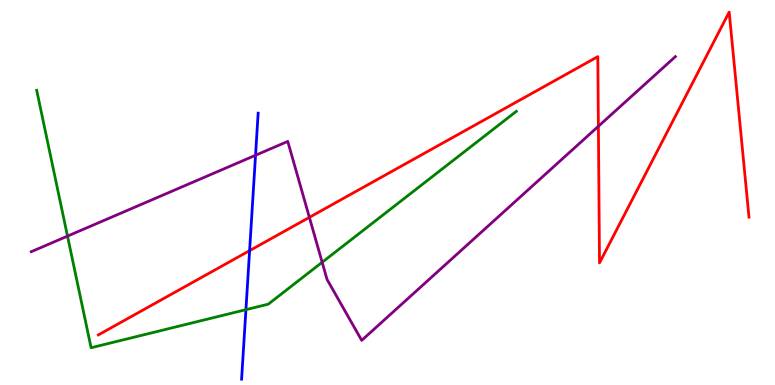[{'lines': ['blue', 'red'], 'intersections': [{'x': 3.22, 'y': 3.49}]}, {'lines': ['green', 'red'], 'intersections': []}, {'lines': ['purple', 'red'], 'intersections': [{'x': 3.99, 'y': 4.35}, {'x': 7.72, 'y': 6.72}]}, {'lines': ['blue', 'green'], 'intersections': [{'x': 3.17, 'y': 1.96}]}, {'lines': ['blue', 'purple'], 'intersections': [{'x': 3.3, 'y': 5.97}]}, {'lines': ['green', 'purple'], 'intersections': [{'x': 0.871, 'y': 3.87}, {'x': 4.16, 'y': 3.19}]}]